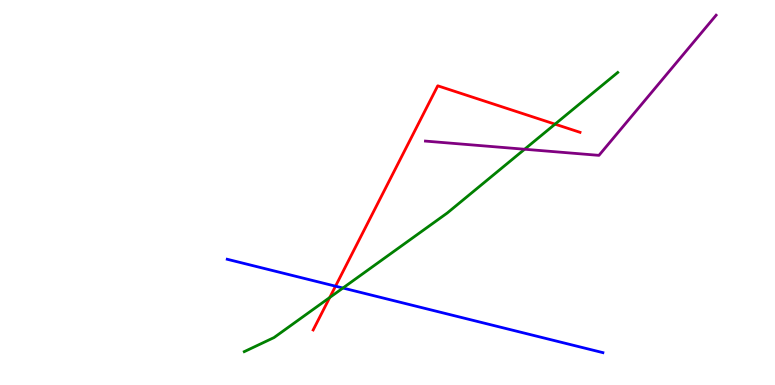[{'lines': ['blue', 'red'], 'intersections': [{'x': 4.33, 'y': 2.57}]}, {'lines': ['green', 'red'], 'intersections': [{'x': 4.25, 'y': 2.27}, {'x': 7.16, 'y': 6.78}]}, {'lines': ['purple', 'red'], 'intersections': []}, {'lines': ['blue', 'green'], 'intersections': [{'x': 4.42, 'y': 2.52}]}, {'lines': ['blue', 'purple'], 'intersections': []}, {'lines': ['green', 'purple'], 'intersections': [{'x': 6.77, 'y': 6.12}]}]